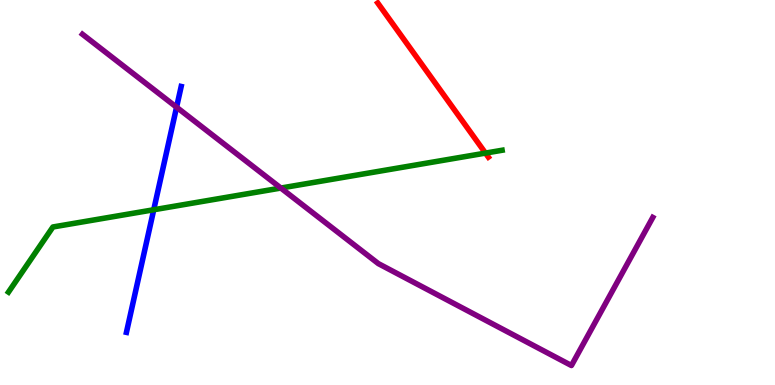[{'lines': ['blue', 'red'], 'intersections': []}, {'lines': ['green', 'red'], 'intersections': [{'x': 6.26, 'y': 6.02}]}, {'lines': ['purple', 'red'], 'intersections': []}, {'lines': ['blue', 'green'], 'intersections': [{'x': 1.98, 'y': 4.55}]}, {'lines': ['blue', 'purple'], 'intersections': [{'x': 2.28, 'y': 7.22}]}, {'lines': ['green', 'purple'], 'intersections': [{'x': 3.62, 'y': 5.12}]}]